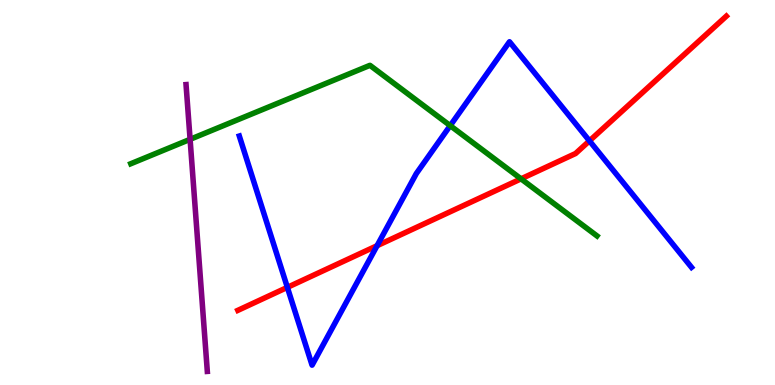[{'lines': ['blue', 'red'], 'intersections': [{'x': 3.71, 'y': 2.54}, {'x': 4.87, 'y': 3.62}, {'x': 7.61, 'y': 6.34}]}, {'lines': ['green', 'red'], 'intersections': [{'x': 6.72, 'y': 5.35}]}, {'lines': ['purple', 'red'], 'intersections': []}, {'lines': ['blue', 'green'], 'intersections': [{'x': 5.81, 'y': 6.74}]}, {'lines': ['blue', 'purple'], 'intersections': []}, {'lines': ['green', 'purple'], 'intersections': [{'x': 2.45, 'y': 6.38}]}]